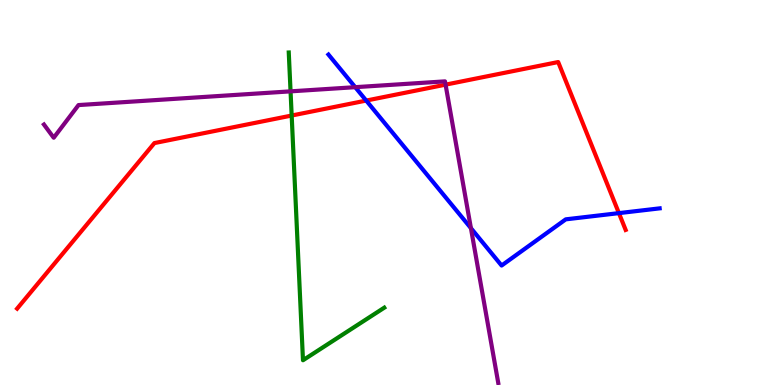[{'lines': ['blue', 'red'], 'intersections': [{'x': 4.73, 'y': 7.39}, {'x': 7.99, 'y': 4.46}]}, {'lines': ['green', 'red'], 'intersections': [{'x': 3.76, 'y': 7.0}]}, {'lines': ['purple', 'red'], 'intersections': [{'x': 5.75, 'y': 7.8}]}, {'lines': ['blue', 'green'], 'intersections': []}, {'lines': ['blue', 'purple'], 'intersections': [{'x': 4.58, 'y': 7.74}, {'x': 6.08, 'y': 4.07}]}, {'lines': ['green', 'purple'], 'intersections': [{'x': 3.75, 'y': 7.63}]}]